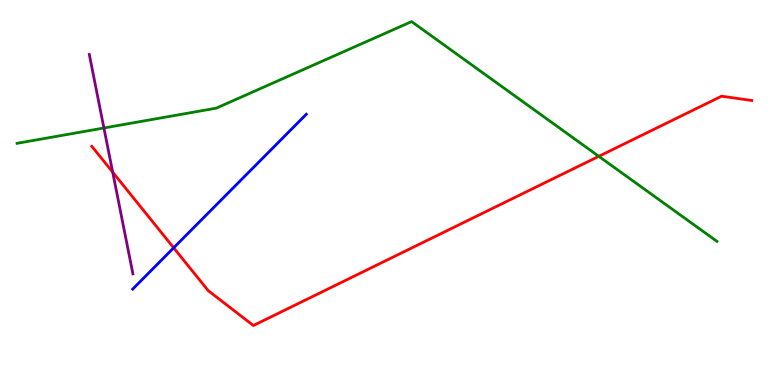[{'lines': ['blue', 'red'], 'intersections': [{'x': 2.24, 'y': 3.56}]}, {'lines': ['green', 'red'], 'intersections': [{'x': 7.73, 'y': 5.94}]}, {'lines': ['purple', 'red'], 'intersections': [{'x': 1.45, 'y': 5.53}]}, {'lines': ['blue', 'green'], 'intersections': []}, {'lines': ['blue', 'purple'], 'intersections': []}, {'lines': ['green', 'purple'], 'intersections': [{'x': 1.34, 'y': 6.68}]}]